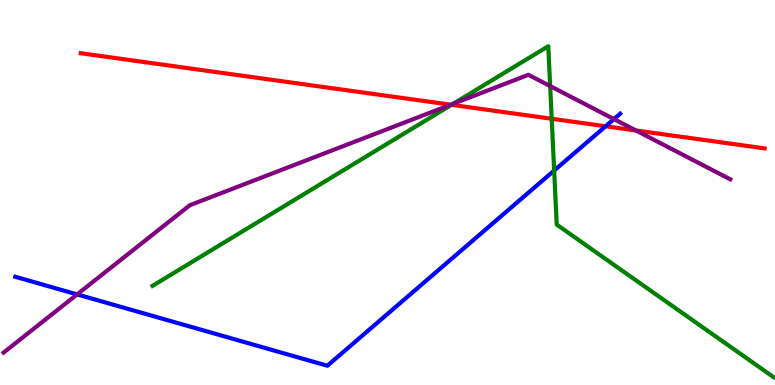[{'lines': ['blue', 'red'], 'intersections': [{'x': 7.81, 'y': 6.72}]}, {'lines': ['green', 'red'], 'intersections': [{'x': 5.83, 'y': 7.28}, {'x': 7.12, 'y': 6.92}]}, {'lines': ['purple', 'red'], 'intersections': [{'x': 5.82, 'y': 7.28}, {'x': 8.21, 'y': 6.61}]}, {'lines': ['blue', 'green'], 'intersections': [{'x': 7.15, 'y': 5.57}]}, {'lines': ['blue', 'purple'], 'intersections': [{'x': 0.995, 'y': 2.35}, {'x': 7.92, 'y': 6.91}]}, {'lines': ['green', 'purple'], 'intersections': [{'x': 5.85, 'y': 7.31}, {'x': 7.1, 'y': 7.76}]}]